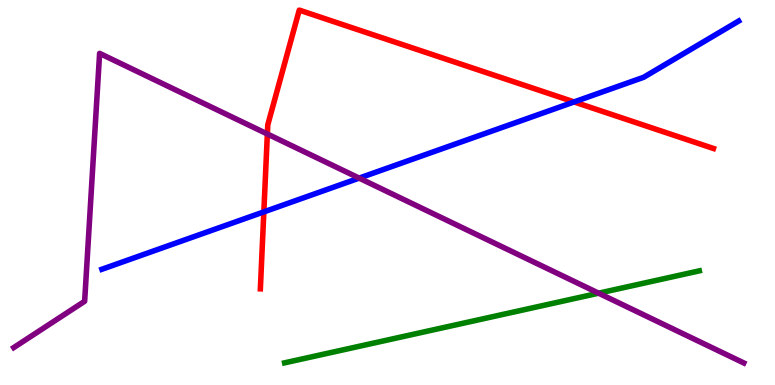[{'lines': ['blue', 'red'], 'intersections': [{'x': 3.4, 'y': 4.5}, {'x': 7.41, 'y': 7.35}]}, {'lines': ['green', 'red'], 'intersections': []}, {'lines': ['purple', 'red'], 'intersections': [{'x': 3.45, 'y': 6.52}]}, {'lines': ['blue', 'green'], 'intersections': []}, {'lines': ['blue', 'purple'], 'intersections': [{'x': 4.63, 'y': 5.37}]}, {'lines': ['green', 'purple'], 'intersections': [{'x': 7.72, 'y': 2.38}]}]